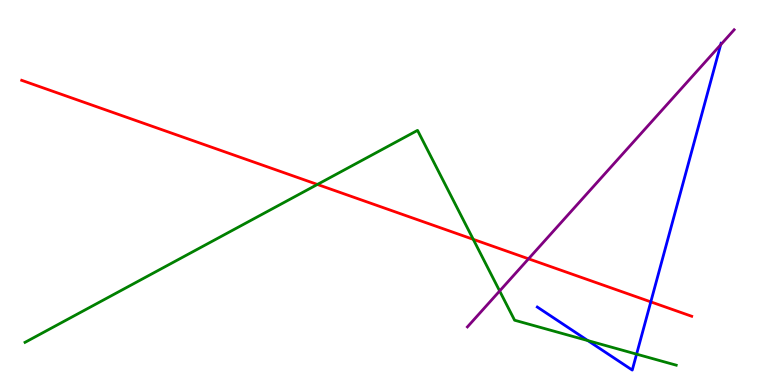[{'lines': ['blue', 'red'], 'intersections': [{'x': 8.4, 'y': 2.16}]}, {'lines': ['green', 'red'], 'intersections': [{'x': 4.1, 'y': 5.21}, {'x': 6.11, 'y': 3.78}]}, {'lines': ['purple', 'red'], 'intersections': [{'x': 6.82, 'y': 3.28}]}, {'lines': ['blue', 'green'], 'intersections': [{'x': 7.59, 'y': 1.15}, {'x': 8.21, 'y': 0.801}]}, {'lines': ['blue', 'purple'], 'intersections': [{'x': 9.3, 'y': 8.84}]}, {'lines': ['green', 'purple'], 'intersections': [{'x': 6.45, 'y': 2.44}]}]